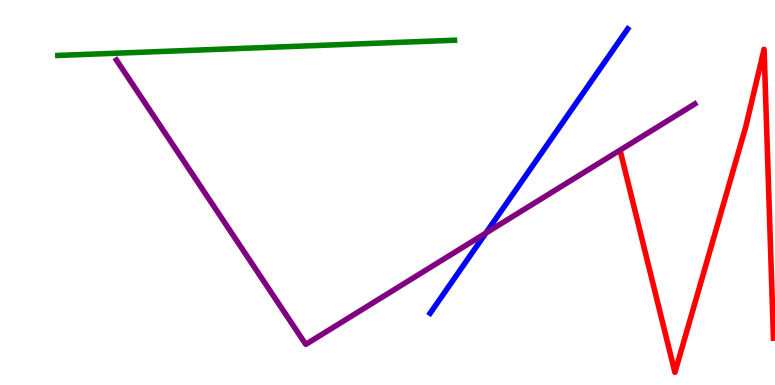[{'lines': ['blue', 'red'], 'intersections': []}, {'lines': ['green', 'red'], 'intersections': []}, {'lines': ['purple', 'red'], 'intersections': []}, {'lines': ['blue', 'green'], 'intersections': []}, {'lines': ['blue', 'purple'], 'intersections': [{'x': 6.27, 'y': 3.95}]}, {'lines': ['green', 'purple'], 'intersections': []}]